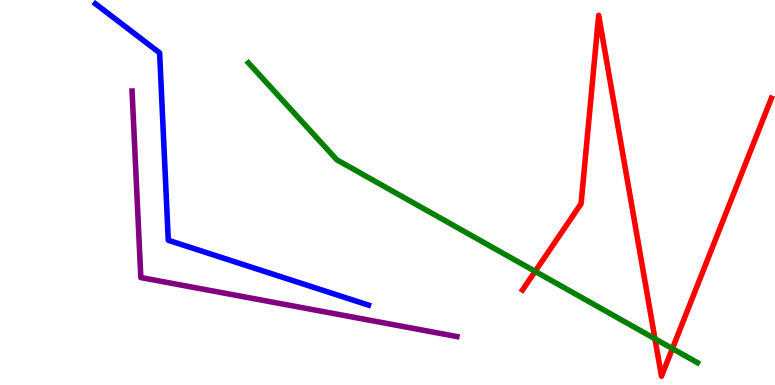[{'lines': ['blue', 'red'], 'intersections': []}, {'lines': ['green', 'red'], 'intersections': [{'x': 6.91, 'y': 2.95}, {'x': 8.45, 'y': 1.2}, {'x': 8.68, 'y': 0.946}]}, {'lines': ['purple', 'red'], 'intersections': []}, {'lines': ['blue', 'green'], 'intersections': []}, {'lines': ['blue', 'purple'], 'intersections': []}, {'lines': ['green', 'purple'], 'intersections': []}]